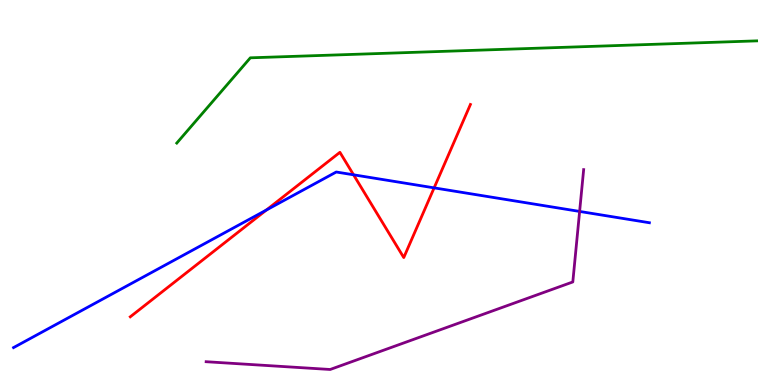[{'lines': ['blue', 'red'], 'intersections': [{'x': 3.44, 'y': 4.54}, {'x': 4.56, 'y': 5.46}, {'x': 5.6, 'y': 5.12}]}, {'lines': ['green', 'red'], 'intersections': []}, {'lines': ['purple', 'red'], 'intersections': []}, {'lines': ['blue', 'green'], 'intersections': []}, {'lines': ['blue', 'purple'], 'intersections': [{'x': 7.48, 'y': 4.51}]}, {'lines': ['green', 'purple'], 'intersections': []}]